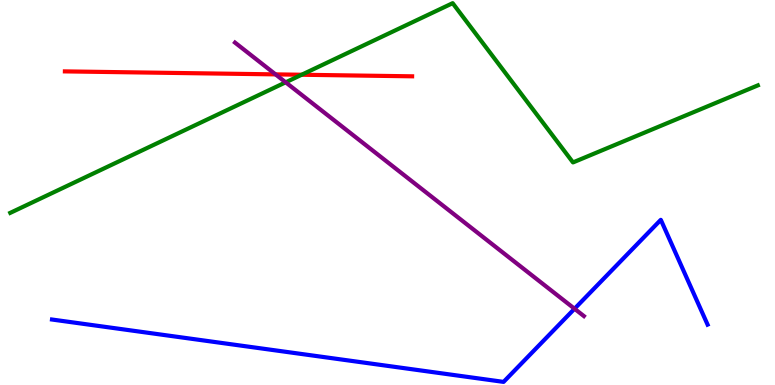[{'lines': ['blue', 'red'], 'intersections': []}, {'lines': ['green', 'red'], 'intersections': [{'x': 3.89, 'y': 8.06}]}, {'lines': ['purple', 'red'], 'intersections': [{'x': 3.56, 'y': 8.07}]}, {'lines': ['blue', 'green'], 'intersections': []}, {'lines': ['blue', 'purple'], 'intersections': [{'x': 7.41, 'y': 1.98}]}, {'lines': ['green', 'purple'], 'intersections': [{'x': 3.69, 'y': 7.86}]}]